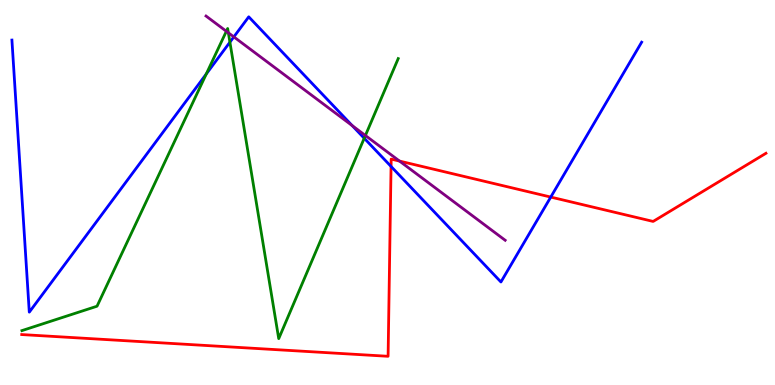[{'lines': ['blue', 'red'], 'intersections': [{'x': 5.05, 'y': 5.68}, {'x': 7.11, 'y': 4.88}]}, {'lines': ['green', 'red'], 'intersections': []}, {'lines': ['purple', 'red'], 'intersections': [{'x': 5.16, 'y': 5.82}]}, {'lines': ['blue', 'green'], 'intersections': [{'x': 2.66, 'y': 8.08}, {'x': 2.97, 'y': 8.9}, {'x': 4.7, 'y': 6.41}]}, {'lines': ['blue', 'purple'], 'intersections': [{'x': 3.02, 'y': 9.04}, {'x': 4.54, 'y': 6.74}]}, {'lines': ['green', 'purple'], 'intersections': [{'x': 2.92, 'y': 9.19}, {'x': 2.95, 'y': 9.15}, {'x': 4.71, 'y': 6.48}]}]